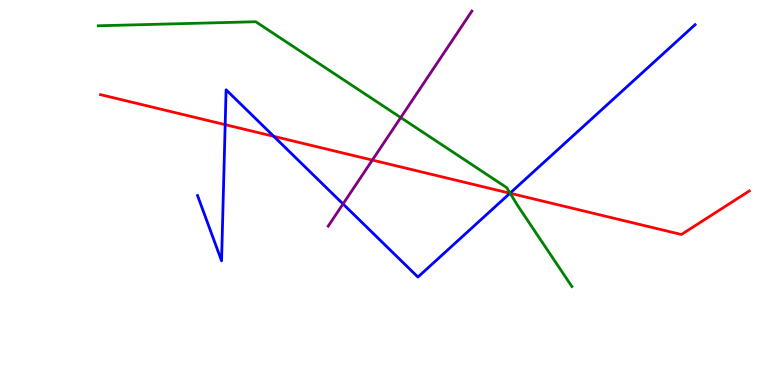[{'lines': ['blue', 'red'], 'intersections': [{'x': 2.91, 'y': 6.76}, {'x': 3.53, 'y': 6.46}, {'x': 6.58, 'y': 4.98}]}, {'lines': ['green', 'red'], 'intersections': [{'x': 6.58, 'y': 4.98}]}, {'lines': ['purple', 'red'], 'intersections': [{'x': 4.8, 'y': 5.84}]}, {'lines': ['blue', 'green'], 'intersections': [{'x': 6.58, 'y': 4.98}]}, {'lines': ['blue', 'purple'], 'intersections': [{'x': 4.43, 'y': 4.7}]}, {'lines': ['green', 'purple'], 'intersections': [{'x': 5.17, 'y': 6.95}]}]